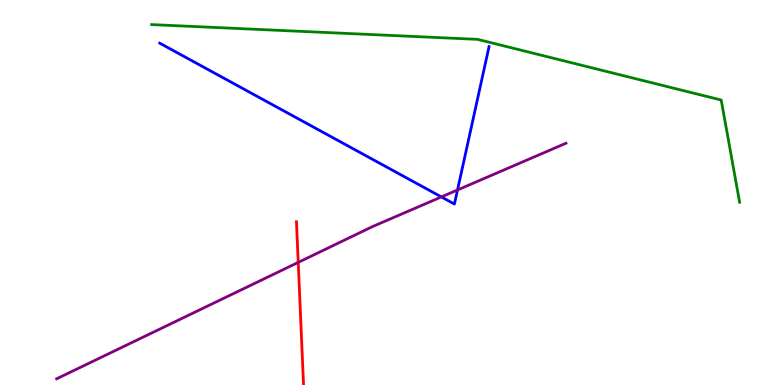[{'lines': ['blue', 'red'], 'intersections': []}, {'lines': ['green', 'red'], 'intersections': []}, {'lines': ['purple', 'red'], 'intersections': [{'x': 3.85, 'y': 3.18}]}, {'lines': ['blue', 'green'], 'intersections': []}, {'lines': ['blue', 'purple'], 'intersections': [{'x': 5.7, 'y': 4.89}, {'x': 5.9, 'y': 5.07}]}, {'lines': ['green', 'purple'], 'intersections': []}]